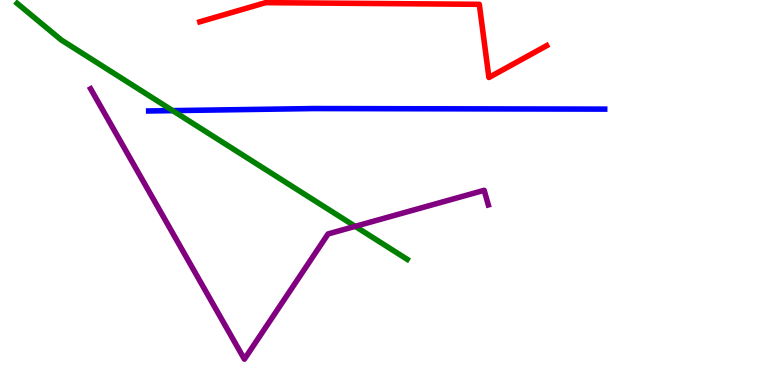[{'lines': ['blue', 'red'], 'intersections': []}, {'lines': ['green', 'red'], 'intersections': []}, {'lines': ['purple', 'red'], 'intersections': []}, {'lines': ['blue', 'green'], 'intersections': [{'x': 2.23, 'y': 7.13}]}, {'lines': ['blue', 'purple'], 'intersections': []}, {'lines': ['green', 'purple'], 'intersections': [{'x': 4.58, 'y': 4.12}]}]